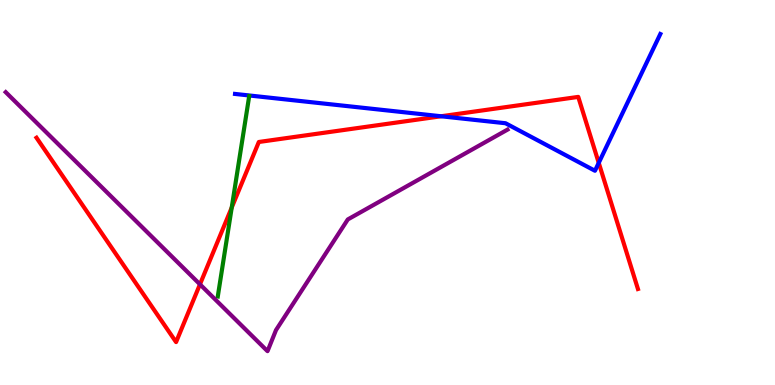[{'lines': ['blue', 'red'], 'intersections': [{'x': 5.69, 'y': 6.98}, {'x': 7.73, 'y': 5.77}]}, {'lines': ['green', 'red'], 'intersections': [{'x': 2.99, 'y': 4.61}]}, {'lines': ['purple', 'red'], 'intersections': [{'x': 2.58, 'y': 2.61}]}, {'lines': ['blue', 'green'], 'intersections': []}, {'lines': ['blue', 'purple'], 'intersections': []}, {'lines': ['green', 'purple'], 'intersections': []}]